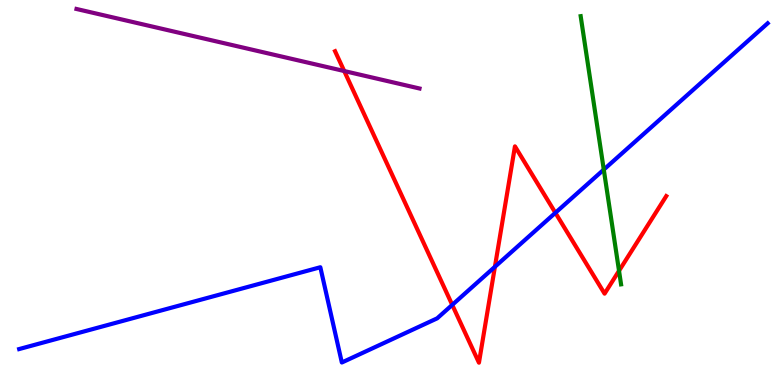[{'lines': ['blue', 'red'], 'intersections': [{'x': 5.84, 'y': 2.08}, {'x': 6.39, 'y': 3.07}, {'x': 7.17, 'y': 4.47}]}, {'lines': ['green', 'red'], 'intersections': [{'x': 7.99, 'y': 2.97}]}, {'lines': ['purple', 'red'], 'intersections': [{'x': 4.44, 'y': 8.15}]}, {'lines': ['blue', 'green'], 'intersections': [{'x': 7.79, 'y': 5.59}]}, {'lines': ['blue', 'purple'], 'intersections': []}, {'lines': ['green', 'purple'], 'intersections': []}]